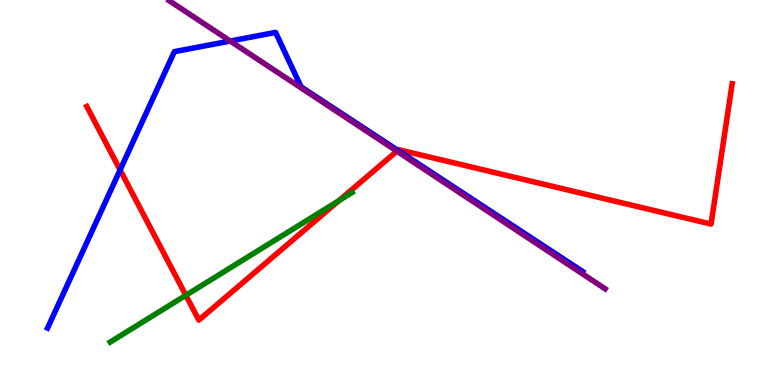[{'lines': ['blue', 'red'], 'intersections': [{'x': 1.55, 'y': 5.59}, {'x': 5.13, 'y': 6.09}]}, {'lines': ['green', 'red'], 'intersections': [{'x': 2.4, 'y': 2.33}, {'x': 4.37, 'y': 4.79}]}, {'lines': ['purple', 'red'], 'intersections': [{'x': 5.12, 'y': 6.07}]}, {'lines': ['blue', 'green'], 'intersections': []}, {'lines': ['blue', 'purple'], 'intersections': [{'x': 2.97, 'y': 8.93}]}, {'lines': ['green', 'purple'], 'intersections': []}]